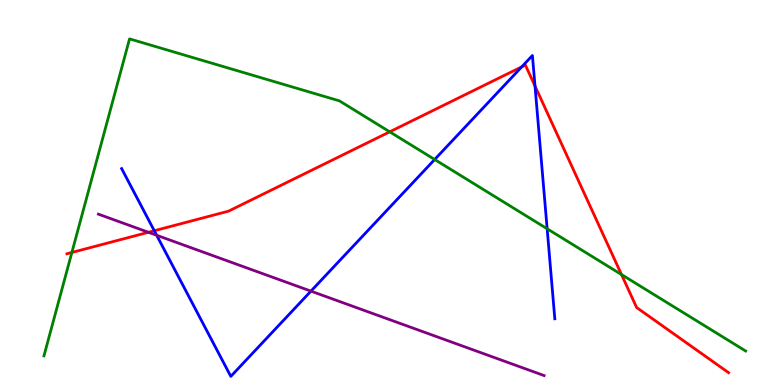[{'lines': ['blue', 'red'], 'intersections': [{'x': 1.99, 'y': 4.01}, {'x': 6.73, 'y': 8.26}, {'x': 6.9, 'y': 7.77}]}, {'lines': ['green', 'red'], 'intersections': [{'x': 0.927, 'y': 3.44}, {'x': 5.03, 'y': 6.58}, {'x': 8.02, 'y': 2.87}]}, {'lines': ['purple', 'red'], 'intersections': [{'x': 1.92, 'y': 3.97}]}, {'lines': ['blue', 'green'], 'intersections': [{'x': 5.61, 'y': 5.86}, {'x': 7.06, 'y': 4.06}]}, {'lines': ['blue', 'purple'], 'intersections': [{'x': 2.02, 'y': 3.89}, {'x': 4.01, 'y': 2.44}]}, {'lines': ['green', 'purple'], 'intersections': []}]